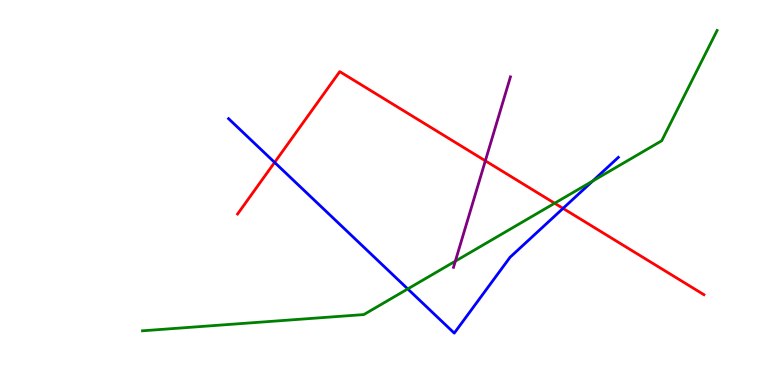[{'lines': ['blue', 'red'], 'intersections': [{'x': 3.54, 'y': 5.78}, {'x': 7.27, 'y': 4.59}]}, {'lines': ['green', 'red'], 'intersections': [{'x': 7.16, 'y': 4.72}]}, {'lines': ['purple', 'red'], 'intersections': [{'x': 6.26, 'y': 5.82}]}, {'lines': ['blue', 'green'], 'intersections': [{'x': 5.26, 'y': 2.5}, {'x': 7.65, 'y': 5.3}]}, {'lines': ['blue', 'purple'], 'intersections': []}, {'lines': ['green', 'purple'], 'intersections': [{'x': 5.88, 'y': 3.22}]}]